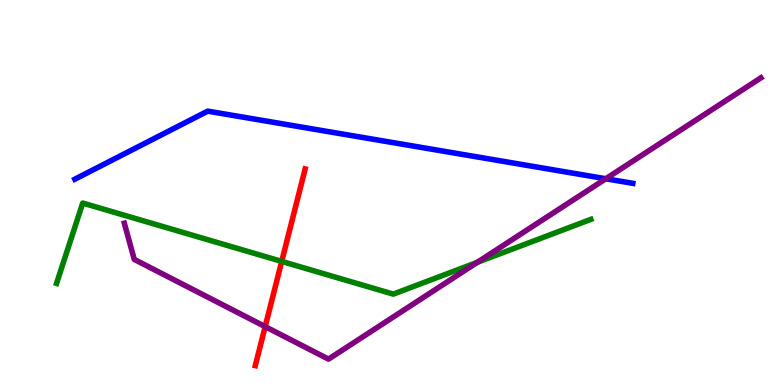[{'lines': ['blue', 'red'], 'intersections': []}, {'lines': ['green', 'red'], 'intersections': [{'x': 3.64, 'y': 3.21}]}, {'lines': ['purple', 'red'], 'intersections': [{'x': 3.42, 'y': 1.52}]}, {'lines': ['blue', 'green'], 'intersections': []}, {'lines': ['blue', 'purple'], 'intersections': [{'x': 7.82, 'y': 5.36}]}, {'lines': ['green', 'purple'], 'intersections': [{'x': 6.16, 'y': 3.19}]}]